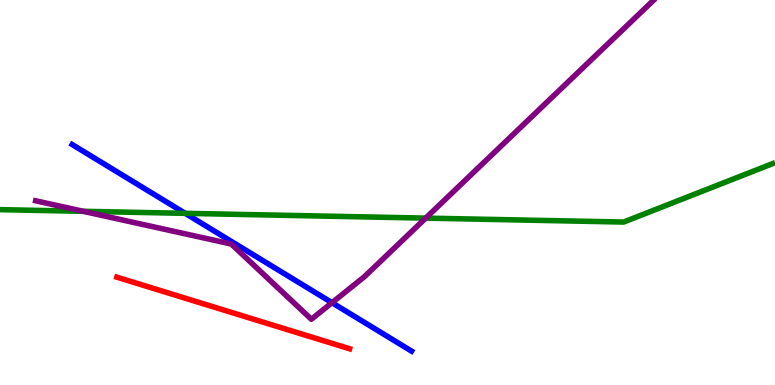[{'lines': ['blue', 'red'], 'intersections': []}, {'lines': ['green', 'red'], 'intersections': []}, {'lines': ['purple', 'red'], 'intersections': []}, {'lines': ['blue', 'green'], 'intersections': [{'x': 2.39, 'y': 4.46}]}, {'lines': ['blue', 'purple'], 'intersections': [{'x': 4.28, 'y': 2.14}]}, {'lines': ['green', 'purple'], 'intersections': [{'x': 1.07, 'y': 4.51}, {'x': 5.49, 'y': 4.33}]}]